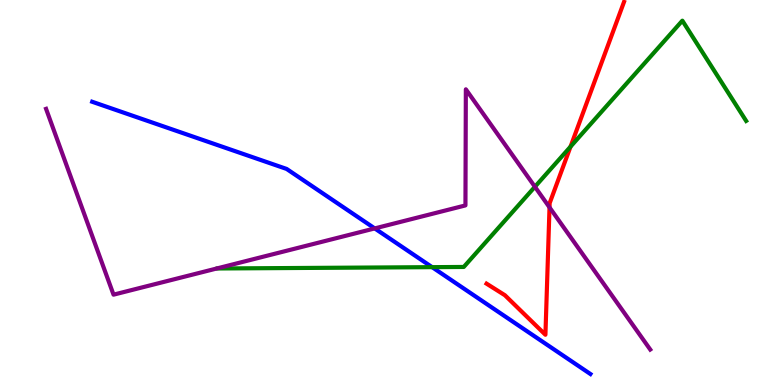[{'lines': ['blue', 'red'], 'intersections': []}, {'lines': ['green', 'red'], 'intersections': [{'x': 7.36, 'y': 6.19}]}, {'lines': ['purple', 'red'], 'intersections': [{'x': 7.09, 'y': 4.61}]}, {'lines': ['blue', 'green'], 'intersections': [{'x': 5.58, 'y': 3.06}]}, {'lines': ['blue', 'purple'], 'intersections': [{'x': 4.84, 'y': 4.07}]}, {'lines': ['green', 'purple'], 'intersections': [{'x': 6.9, 'y': 5.15}]}]